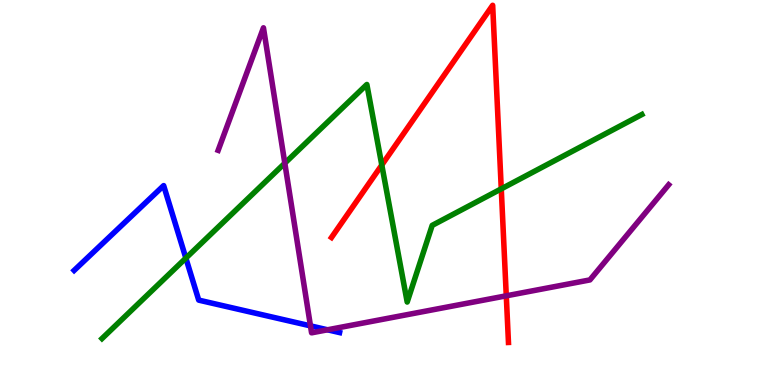[{'lines': ['blue', 'red'], 'intersections': []}, {'lines': ['green', 'red'], 'intersections': [{'x': 4.93, 'y': 5.71}, {'x': 6.47, 'y': 5.09}]}, {'lines': ['purple', 'red'], 'intersections': [{'x': 6.53, 'y': 2.32}]}, {'lines': ['blue', 'green'], 'intersections': [{'x': 2.4, 'y': 3.3}]}, {'lines': ['blue', 'purple'], 'intersections': [{'x': 4.01, 'y': 1.54}, {'x': 4.23, 'y': 1.43}]}, {'lines': ['green', 'purple'], 'intersections': [{'x': 3.67, 'y': 5.76}]}]